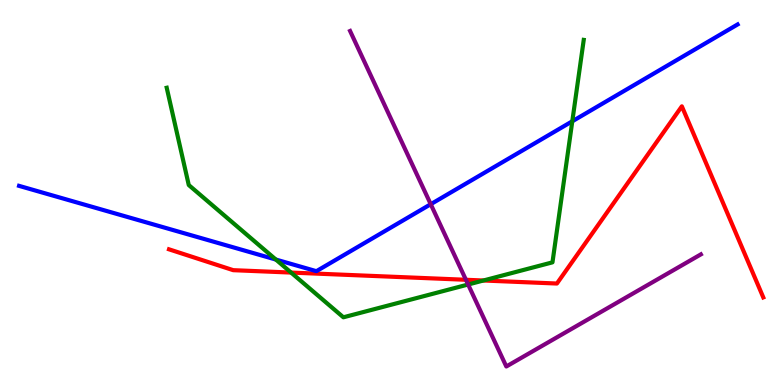[{'lines': ['blue', 'red'], 'intersections': []}, {'lines': ['green', 'red'], 'intersections': [{'x': 3.76, 'y': 2.92}, {'x': 6.24, 'y': 2.71}]}, {'lines': ['purple', 'red'], 'intersections': [{'x': 6.01, 'y': 2.73}]}, {'lines': ['blue', 'green'], 'intersections': [{'x': 3.56, 'y': 3.26}, {'x': 7.38, 'y': 6.85}]}, {'lines': ['blue', 'purple'], 'intersections': [{'x': 5.56, 'y': 4.7}]}, {'lines': ['green', 'purple'], 'intersections': [{'x': 6.04, 'y': 2.61}]}]